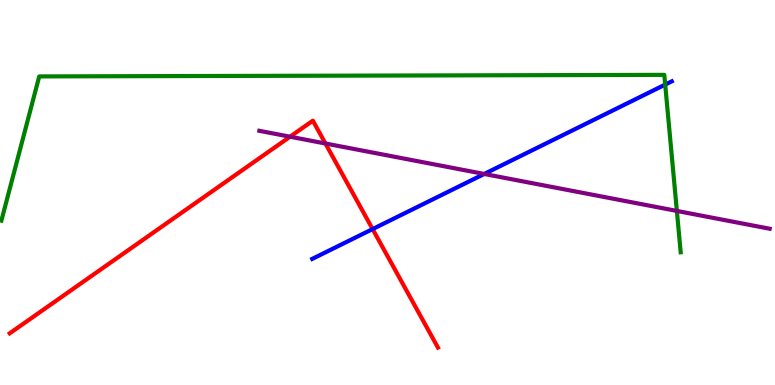[{'lines': ['blue', 'red'], 'intersections': [{'x': 4.81, 'y': 4.05}]}, {'lines': ['green', 'red'], 'intersections': []}, {'lines': ['purple', 'red'], 'intersections': [{'x': 3.74, 'y': 6.45}, {'x': 4.2, 'y': 6.27}]}, {'lines': ['blue', 'green'], 'intersections': [{'x': 8.58, 'y': 7.8}]}, {'lines': ['blue', 'purple'], 'intersections': [{'x': 6.25, 'y': 5.48}]}, {'lines': ['green', 'purple'], 'intersections': [{'x': 8.73, 'y': 4.52}]}]